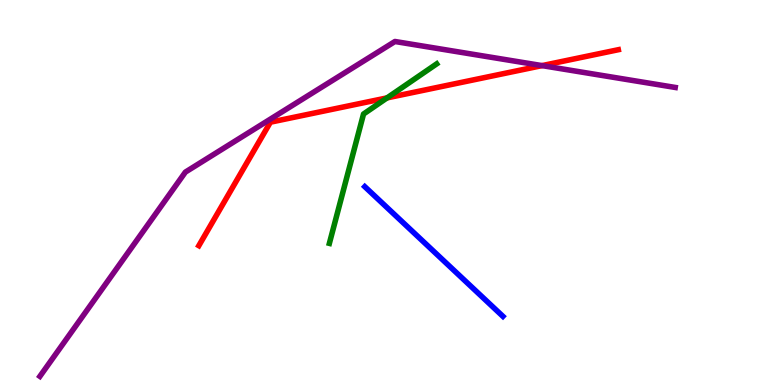[{'lines': ['blue', 'red'], 'intersections': []}, {'lines': ['green', 'red'], 'intersections': [{'x': 4.99, 'y': 7.46}]}, {'lines': ['purple', 'red'], 'intersections': [{'x': 6.99, 'y': 8.3}]}, {'lines': ['blue', 'green'], 'intersections': []}, {'lines': ['blue', 'purple'], 'intersections': []}, {'lines': ['green', 'purple'], 'intersections': []}]